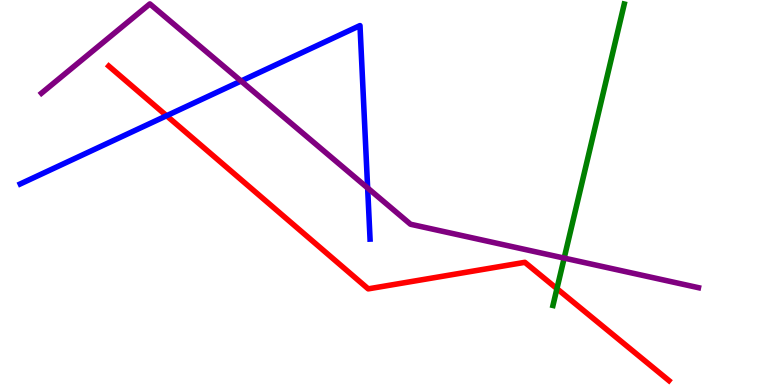[{'lines': ['blue', 'red'], 'intersections': [{'x': 2.15, 'y': 6.99}]}, {'lines': ['green', 'red'], 'intersections': [{'x': 7.19, 'y': 2.5}]}, {'lines': ['purple', 'red'], 'intersections': []}, {'lines': ['blue', 'green'], 'intersections': []}, {'lines': ['blue', 'purple'], 'intersections': [{'x': 3.11, 'y': 7.9}, {'x': 4.74, 'y': 5.12}]}, {'lines': ['green', 'purple'], 'intersections': [{'x': 7.28, 'y': 3.3}]}]